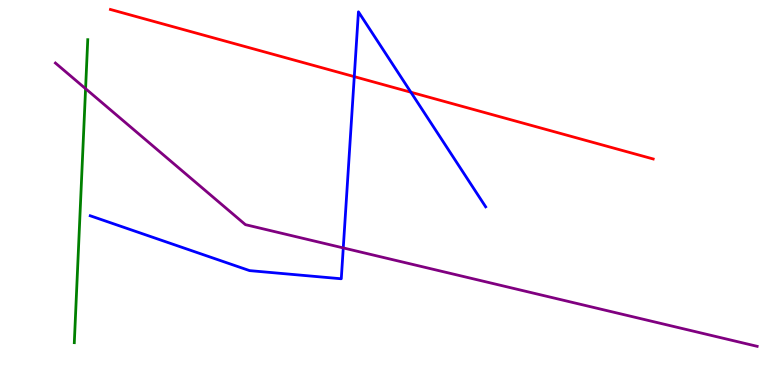[{'lines': ['blue', 'red'], 'intersections': [{'x': 4.57, 'y': 8.01}, {'x': 5.3, 'y': 7.6}]}, {'lines': ['green', 'red'], 'intersections': []}, {'lines': ['purple', 'red'], 'intersections': []}, {'lines': ['blue', 'green'], 'intersections': []}, {'lines': ['blue', 'purple'], 'intersections': [{'x': 4.43, 'y': 3.56}]}, {'lines': ['green', 'purple'], 'intersections': [{'x': 1.1, 'y': 7.7}]}]